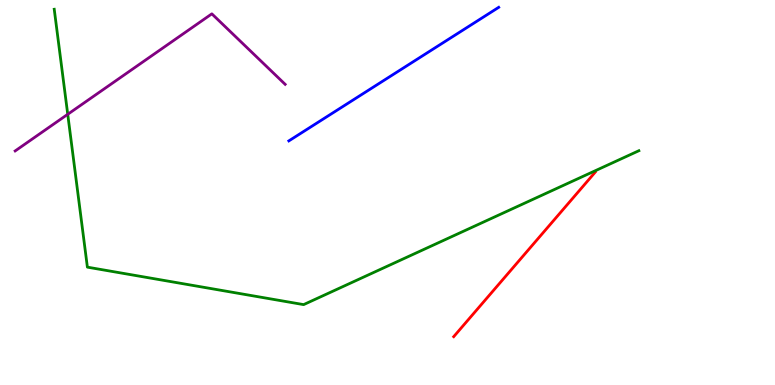[{'lines': ['blue', 'red'], 'intersections': []}, {'lines': ['green', 'red'], 'intersections': []}, {'lines': ['purple', 'red'], 'intersections': []}, {'lines': ['blue', 'green'], 'intersections': []}, {'lines': ['blue', 'purple'], 'intersections': []}, {'lines': ['green', 'purple'], 'intersections': [{'x': 0.874, 'y': 7.03}]}]